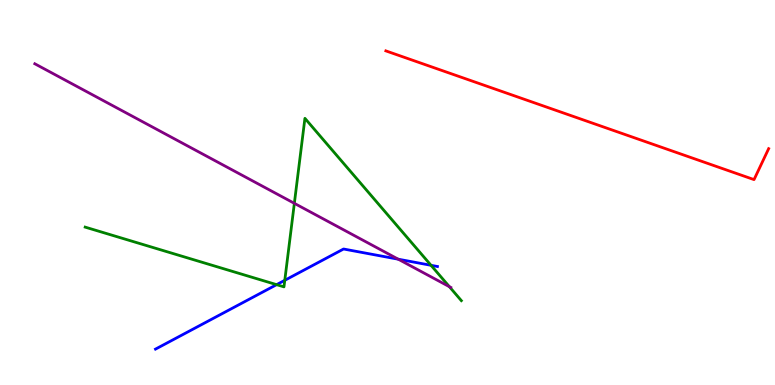[{'lines': ['blue', 'red'], 'intersections': []}, {'lines': ['green', 'red'], 'intersections': []}, {'lines': ['purple', 'red'], 'intersections': []}, {'lines': ['blue', 'green'], 'intersections': [{'x': 3.57, 'y': 2.61}, {'x': 3.67, 'y': 2.72}, {'x': 5.56, 'y': 3.11}]}, {'lines': ['blue', 'purple'], 'intersections': [{'x': 5.14, 'y': 3.27}]}, {'lines': ['green', 'purple'], 'intersections': [{'x': 3.8, 'y': 4.72}, {'x': 5.8, 'y': 2.55}]}]